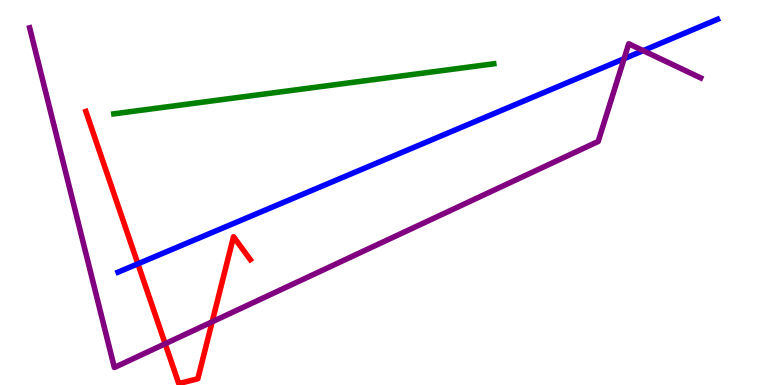[{'lines': ['blue', 'red'], 'intersections': [{'x': 1.78, 'y': 3.15}]}, {'lines': ['green', 'red'], 'intersections': []}, {'lines': ['purple', 'red'], 'intersections': [{'x': 2.13, 'y': 1.07}, {'x': 2.74, 'y': 1.64}]}, {'lines': ['blue', 'green'], 'intersections': []}, {'lines': ['blue', 'purple'], 'intersections': [{'x': 8.05, 'y': 8.47}, {'x': 8.3, 'y': 8.68}]}, {'lines': ['green', 'purple'], 'intersections': []}]